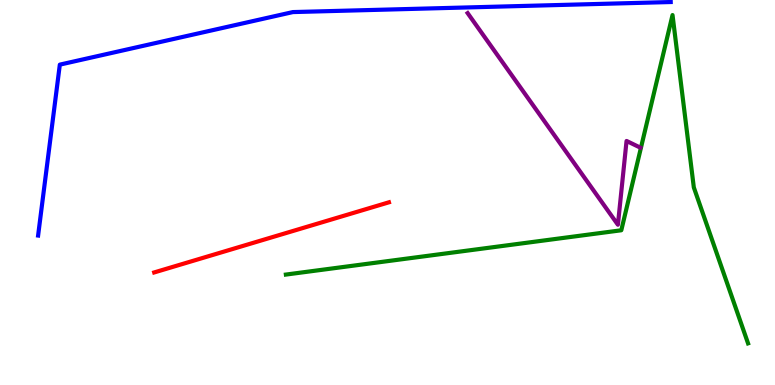[{'lines': ['blue', 'red'], 'intersections': []}, {'lines': ['green', 'red'], 'intersections': []}, {'lines': ['purple', 'red'], 'intersections': []}, {'lines': ['blue', 'green'], 'intersections': []}, {'lines': ['blue', 'purple'], 'intersections': []}, {'lines': ['green', 'purple'], 'intersections': []}]